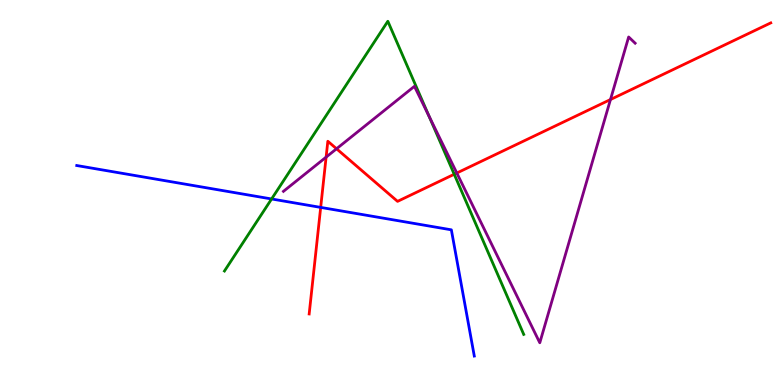[{'lines': ['blue', 'red'], 'intersections': [{'x': 4.14, 'y': 4.61}]}, {'lines': ['green', 'red'], 'intersections': [{'x': 5.86, 'y': 5.47}]}, {'lines': ['purple', 'red'], 'intersections': [{'x': 4.21, 'y': 5.92}, {'x': 4.34, 'y': 6.14}, {'x': 5.89, 'y': 5.51}, {'x': 7.88, 'y': 7.41}]}, {'lines': ['blue', 'green'], 'intersections': [{'x': 3.5, 'y': 4.83}]}, {'lines': ['blue', 'purple'], 'intersections': []}, {'lines': ['green', 'purple'], 'intersections': [{'x': 5.54, 'y': 6.99}]}]